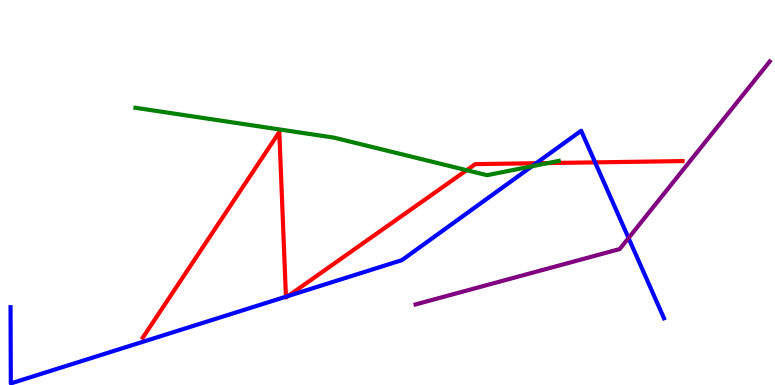[{'lines': ['blue', 'red'], 'intersections': [{'x': 3.69, 'y': 2.29}, {'x': 3.72, 'y': 2.31}, {'x': 6.92, 'y': 5.76}, {'x': 7.68, 'y': 5.78}]}, {'lines': ['green', 'red'], 'intersections': [{'x': 6.02, 'y': 5.58}, {'x': 7.07, 'y': 5.76}]}, {'lines': ['purple', 'red'], 'intersections': []}, {'lines': ['blue', 'green'], 'intersections': [{'x': 6.86, 'y': 5.68}]}, {'lines': ['blue', 'purple'], 'intersections': [{'x': 8.11, 'y': 3.82}]}, {'lines': ['green', 'purple'], 'intersections': []}]